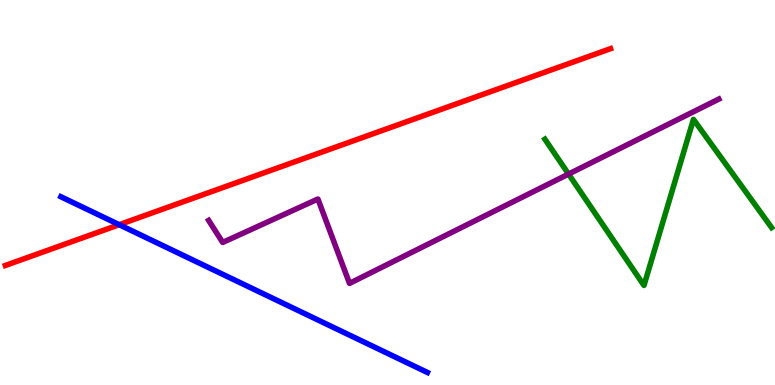[{'lines': ['blue', 'red'], 'intersections': [{'x': 1.54, 'y': 4.16}]}, {'lines': ['green', 'red'], 'intersections': []}, {'lines': ['purple', 'red'], 'intersections': []}, {'lines': ['blue', 'green'], 'intersections': []}, {'lines': ['blue', 'purple'], 'intersections': []}, {'lines': ['green', 'purple'], 'intersections': [{'x': 7.34, 'y': 5.48}]}]